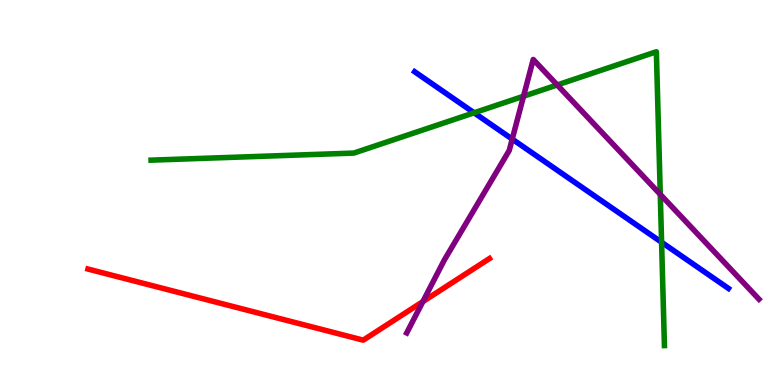[{'lines': ['blue', 'red'], 'intersections': []}, {'lines': ['green', 'red'], 'intersections': []}, {'lines': ['purple', 'red'], 'intersections': [{'x': 5.46, 'y': 2.17}]}, {'lines': ['blue', 'green'], 'intersections': [{'x': 6.12, 'y': 7.07}, {'x': 8.54, 'y': 3.71}]}, {'lines': ['blue', 'purple'], 'intersections': [{'x': 6.61, 'y': 6.39}]}, {'lines': ['green', 'purple'], 'intersections': [{'x': 6.76, 'y': 7.5}, {'x': 7.19, 'y': 7.79}, {'x': 8.52, 'y': 4.95}]}]